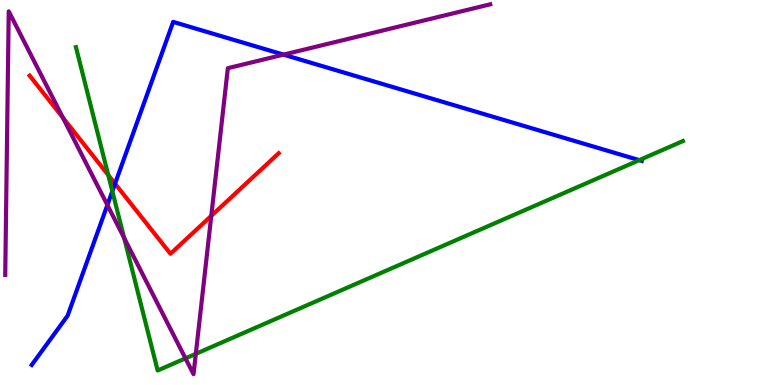[{'lines': ['blue', 'red'], 'intersections': [{'x': 1.48, 'y': 5.23}]}, {'lines': ['green', 'red'], 'intersections': [{'x': 1.4, 'y': 5.45}]}, {'lines': ['purple', 'red'], 'intersections': [{'x': 0.811, 'y': 6.94}, {'x': 2.73, 'y': 4.39}]}, {'lines': ['blue', 'green'], 'intersections': [{'x': 1.45, 'y': 5.03}, {'x': 8.25, 'y': 5.84}]}, {'lines': ['blue', 'purple'], 'intersections': [{'x': 1.39, 'y': 4.67}, {'x': 3.66, 'y': 8.58}]}, {'lines': ['green', 'purple'], 'intersections': [{'x': 1.6, 'y': 3.82}, {'x': 2.39, 'y': 0.692}, {'x': 2.53, 'y': 0.81}]}]